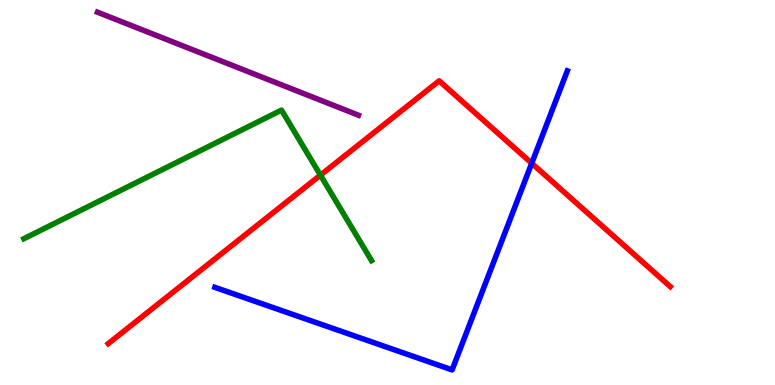[{'lines': ['blue', 'red'], 'intersections': [{'x': 6.86, 'y': 5.76}]}, {'lines': ['green', 'red'], 'intersections': [{'x': 4.13, 'y': 5.45}]}, {'lines': ['purple', 'red'], 'intersections': []}, {'lines': ['blue', 'green'], 'intersections': []}, {'lines': ['blue', 'purple'], 'intersections': []}, {'lines': ['green', 'purple'], 'intersections': []}]